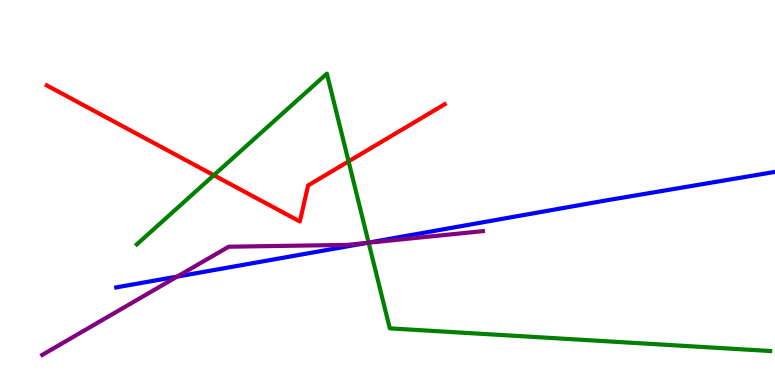[{'lines': ['blue', 'red'], 'intersections': []}, {'lines': ['green', 'red'], 'intersections': [{'x': 2.76, 'y': 5.45}, {'x': 4.5, 'y': 5.81}]}, {'lines': ['purple', 'red'], 'intersections': []}, {'lines': ['blue', 'green'], 'intersections': [{'x': 4.76, 'y': 3.7}]}, {'lines': ['blue', 'purple'], 'intersections': [{'x': 2.29, 'y': 2.82}, {'x': 4.73, 'y': 3.69}]}, {'lines': ['green', 'purple'], 'intersections': [{'x': 4.76, 'y': 3.7}]}]